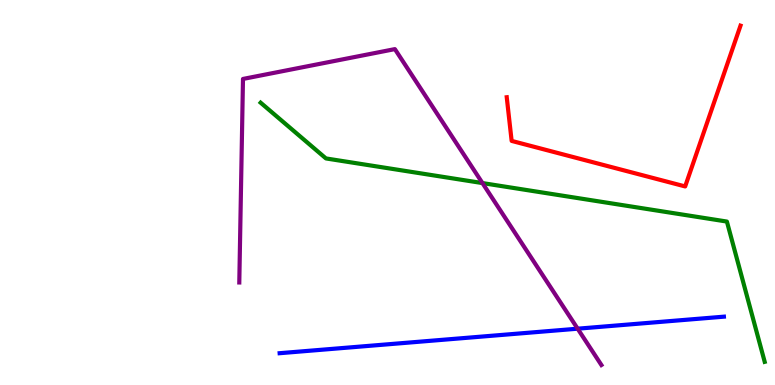[{'lines': ['blue', 'red'], 'intersections': []}, {'lines': ['green', 'red'], 'intersections': []}, {'lines': ['purple', 'red'], 'intersections': []}, {'lines': ['blue', 'green'], 'intersections': []}, {'lines': ['blue', 'purple'], 'intersections': [{'x': 7.45, 'y': 1.46}]}, {'lines': ['green', 'purple'], 'intersections': [{'x': 6.23, 'y': 5.24}]}]